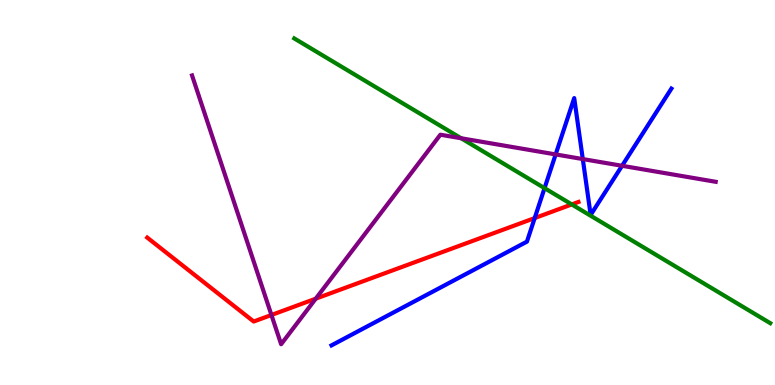[{'lines': ['blue', 'red'], 'intersections': [{'x': 6.9, 'y': 4.34}]}, {'lines': ['green', 'red'], 'intersections': [{'x': 7.38, 'y': 4.69}]}, {'lines': ['purple', 'red'], 'intersections': [{'x': 3.5, 'y': 1.82}, {'x': 4.07, 'y': 2.24}]}, {'lines': ['blue', 'green'], 'intersections': [{'x': 7.03, 'y': 5.11}]}, {'lines': ['blue', 'purple'], 'intersections': [{'x': 7.17, 'y': 5.99}, {'x': 7.52, 'y': 5.87}, {'x': 8.03, 'y': 5.69}]}, {'lines': ['green', 'purple'], 'intersections': [{'x': 5.95, 'y': 6.41}]}]